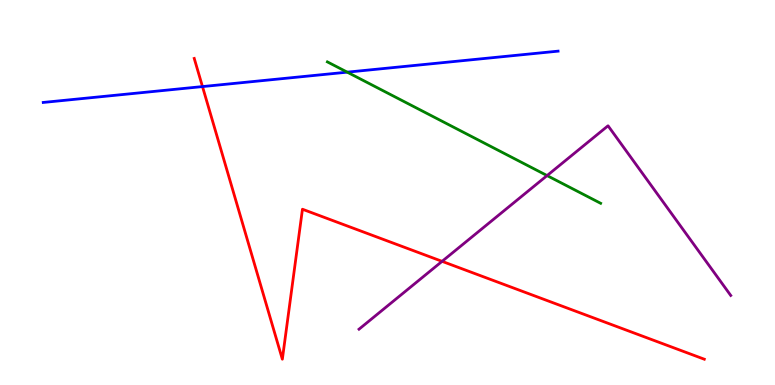[{'lines': ['blue', 'red'], 'intersections': [{'x': 2.61, 'y': 7.75}]}, {'lines': ['green', 'red'], 'intersections': []}, {'lines': ['purple', 'red'], 'intersections': [{'x': 5.7, 'y': 3.21}]}, {'lines': ['blue', 'green'], 'intersections': [{'x': 4.48, 'y': 8.13}]}, {'lines': ['blue', 'purple'], 'intersections': []}, {'lines': ['green', 'purple'], 'intersections': [{'x': 7.06, 'y': 5.44}]}]